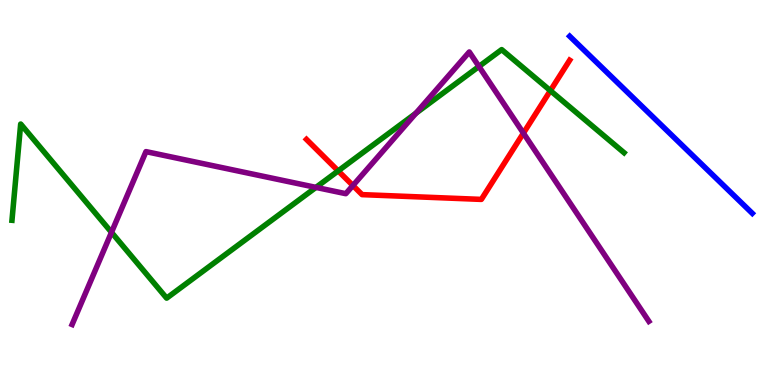[{'lines': ['blue', 'red'], 'intersections': []}, {'lines': ['green', 'red'], 'intersections': [{'x': 4.36, 'y': 5.56}, {'x': 7.1, 'y': 7.65}]}, {'lines': ['purple', 'red'], 'intersections': [{'x': 4.55, 'y': 5.18}, {'x': 6.75, 'y': 6.54}]}, {'lines': ['blue', 'green'], 'intersections': []}, {'lines': ['blue', 'purple'], 'intersections': []}, {'lines': ['green', 'purple'], 'intersections': [{'x': 1.44, 'y': 3.97}, {'x': 4.08, 'y': 5.13}, {'x': 5.37, 'y': 7.06}, {'x': 6.18, 'y': 8.27}]}]